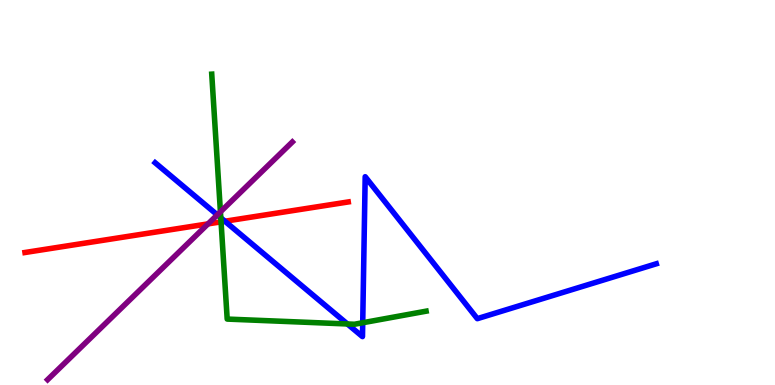[{'lines': ['blue', 'red'], 'intersections': [{'x': 2.9, 'y': 4.25}]}, {'lines': ['green', 'red'], 'intersections': [{'x': 2.85, 'y': 4.24}]}, {'lines': ['purple', 'red'], 'intersections': [{'x': 2.68, 'y': 4.19}]}, {'lines': ['blue', 'green'], 'intersections': [{'x': 2.85, 'y': 4.34}, {'x': 4.48, 'y': 1.59}, {'x': 4.68, 'y': 1.62}]}, {'lines': ['blue', 'purple'], 'intersections': [{'x': 2.8, 'y': 4.42}]}, {'lines': ['green', 'purple'], 'intersections': [{'x': 2.84, 'y': 4.5}]}]